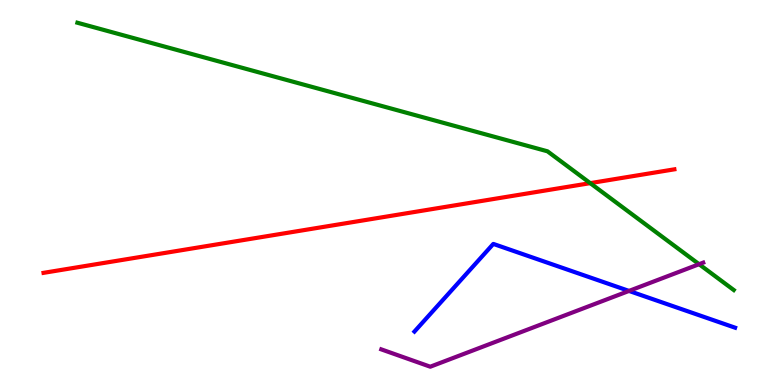[{'lines': ['blue', 'red'], 'intersections': []}, {'lines': ['green', 'red'], 'intersections': [{'x': 7.62, 'y': 5.24}]}, {'lines': ['purple', 'red'], 'intersections': []}, {'lines': ['blue', 'green'], 'intersections': []}, {'lines': ['blue', 'purple'], 'intersections': [{'x': 8.12, 'y': 2.44}]}, {'lines': ['green', 'purple'], 'intersections': [{'x': 9.02, 'y': 3.14}]}]